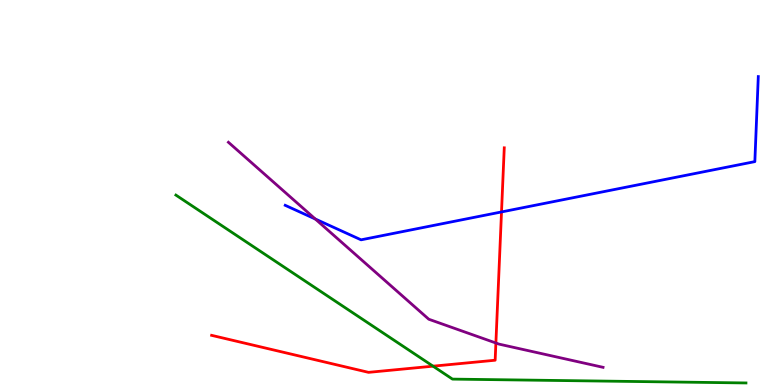[{'lines': ['blue', 'red'], 'intersections': [{'x': 6.47, 'y': 4.5}]}, {'lines': ['green', 'red'], 'intersections': [{'x': 5.59, 'y': 0.489}]}, {'lines': ['purple', 'red'], 'intersections': [{'x': 6.4, 'y': 1.09}]}, {'lines': ['blue', 'green'], 'intersections': []}, {'lines': ['blue', 'purple'], 'intersections': [{'x': 4.07, 'y': 4.31}]}, {'lines': ['green', 'purple'], 'intersections': []}]